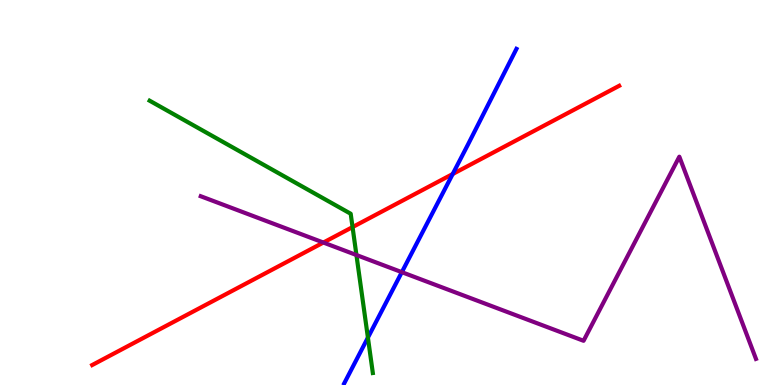[{'lines': ['blue', 'red'], 'intersections': [{'x': 5.84, 'y': 5.48}]}, {'lines': ['green', 'red'], 'intersections': [{'x': 4.55, 'y': 4.1}]}, {'lines': ['purple', 'red'], 'intersections': [{'x': 4.17, 'y': 3.7}]}, {'lines': ['blue', 'green'], 'intersections': [{'x': 4.75, 'y': 1.23}]}, {'lines': ['blue', 'purple'], 'intersections': [{'x': 5.18, 'y': 2.93}]}, {'lines': ['green', 'purple'], 'intersections': [{'x': 4.6, 'y': 3.38}]}]